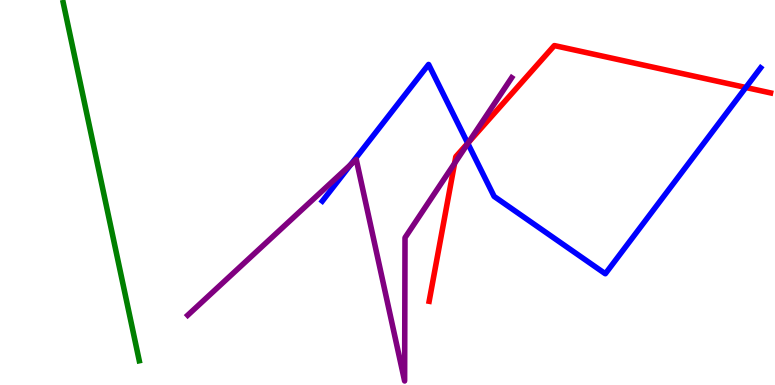[{'lines': ['blue', 'red'], 'intersections': [{'x': 6.04, 'y': 6.28}, {'x': 9.62, 'y': 7.73}]}, {'lines': ['green', 'red'], 'intersections': []}, {'lines': ['purple', 'red'], 'intersections': [{'x': 5.87, 'y': 5.76}, {'x': 6.05, 'y': 6.31}]}, {'lines': ['blue', 'green'], 'intersections': []}, {'lines': ['blue', 'purple'], 'intersections': [{'x': 4.53, 'y': 5.72}, {'x': 6.04, 'y': 6.27}]}, {'lines': ['green', 'purple'], 'intersections': []}]